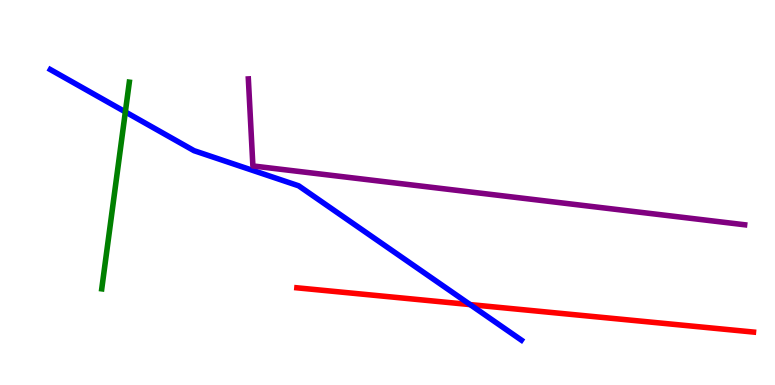[{'lines': ['blue', 'red'], 'intersections': [{'x': 6.07, 'y': 2.09}]}, {'lines': ['green', 'red'], 'intersections': []}, {'lines': ['purple', 'red'], 'intersections': []}, {'lines': ['blue', 'green'], 'intersections': [{'x': 1.62, 'y': 7.09}]}, {'lines': ['blue', 'purple'], 'intersections': []}, {'lines': ['green', 'purple'], 'intersections': []}]